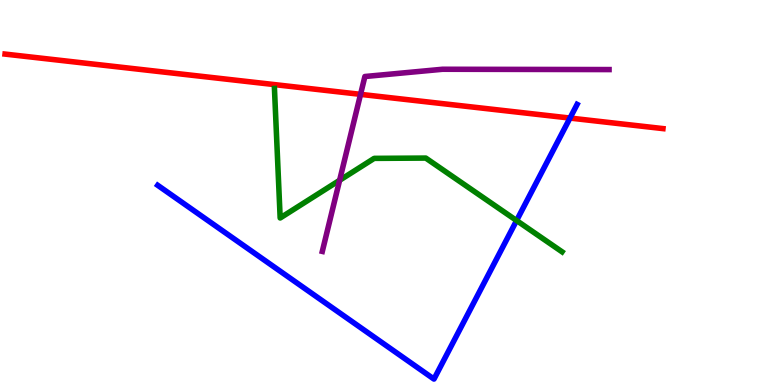[{'lines': ['blue', 'red'], 'intersections': [{'x': 7.35, 'y': 6.93}]}, {'lines': ['green', 'red'], 'intersections': []}, {'lines': ['purple', 'red'], 'intersections': [{'x': 4.65, 'y': 7.55}]}, {'lines': ['blue', 'green'], 'intersections': [{'x': 6.67, 'y': 4.27}]}, {'lines': ['blue', 'purple'], 'intersections': []}, {'lines': ['green', 'purple'], 'intersections': [{'x': 4.38, 'y': 5.32}]}]